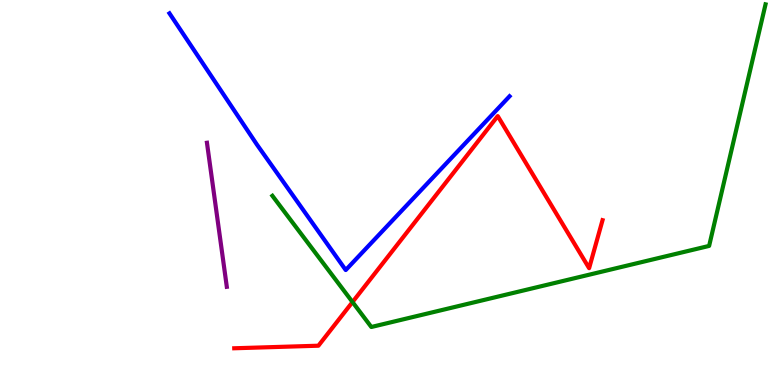[{'lines': ['blue', 'red'], 'intersections': []}, {'lines': ['green', 'red'], 'intersections': [{'x': 4.55, 'y': 2.15}]}, {'lines': ['purple', 'red'], 'intersections': []}, {'lines': ['blue', 'green'], 'intersections': []}, {'lines': ['blue', 'purple'], 'intersections': []}, {'lines': ['green', 'purple'], 'intersections': []}]